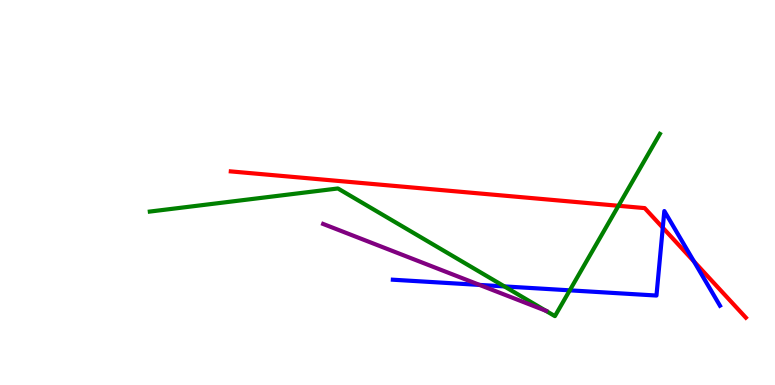[{'lines': ['blue', 'red'], 'intersections': [{'x': 8.55, 'y': 4.09}, {'x': 8.95, 'y': 3.21}]}, {'lines': ['green', 'red'], 'intersections': [{'x': 7.98, 'y': 4.66}]}, {'lines': ['purple', 'red'], 'intersections': []}, {'lines': ['blue', 'green'], 'intersections': [{'x': 6.51, 'y': 2.56}, {'x': 7.35, 'y': 2.46}]}, {'lines': ['blue', 'purple'], 'intersections': [{'x': 6.19, 'y': 2.6}]}, {'lines': ['green', 'purple'], 'intersections': [{'x': 7.04, 'y': 1.93}]}]